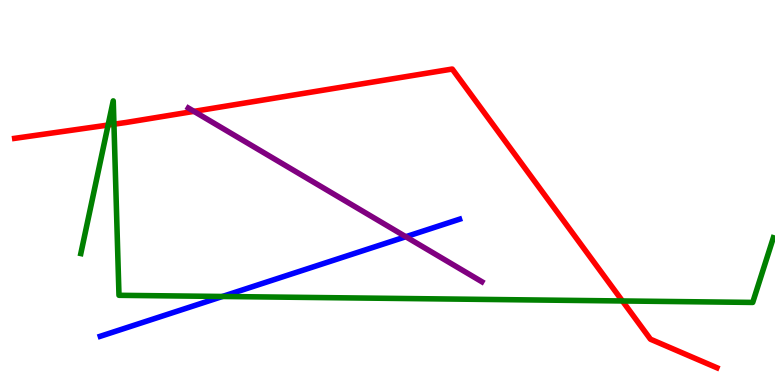[{'lines': ['blue', 'red'], 'intersections': []}, {'lines': ['green', 'red'], 'intersections': [{'x': 1.4, 'y': 6.75}, {'x': 1.47, 'y': 6.77}, {'x': 8.03, 'y': 2.18}]}, {'lines': ['purple', 'red'], 'intersections': [{'x': 2.5, 'y': 7.11}]}, {'lines': ['blue', 'green'], 'intersections': [{'x': 2.87, 'y': 2.3}]}, {'lines': ['blue', 'purple'], 'intersections': [{'x': 5.24, 'y': 3.85}]}, {'lines': ['green', 'purple'], 'intersections': []}]